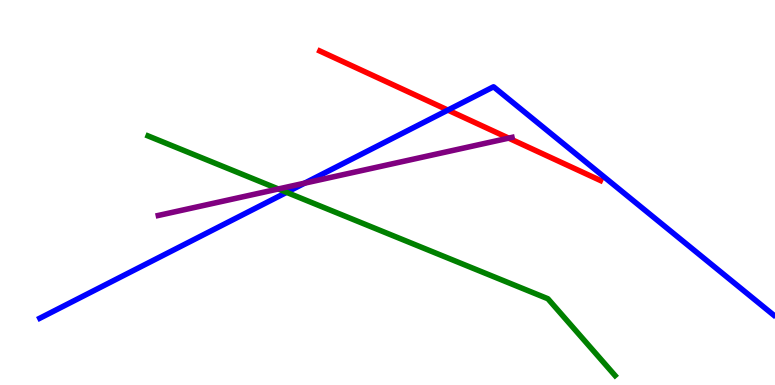[{'lines': ['blue', 'red'], 'intersections': [{'x': 5.78, 'y': 7.14}]}, {'lines': ['green', 'red'], 'intersections': []}, {'lines': ['purple', 'red'], 'intersections': [{'x': 6.56, 'y': 6.41}]}, {'lines': ['blue', 'green'], 'intersections': [{'x': 3.7, 'y': 5.0}]}, {'lines': ['blue', 'purple'], 'intersections': [{'x': 3.93, 'y': 5.24}]}, {'lines': ['green', 'purple'], 'intersections': [{'x': 3.59, 'y': 5.09}]}]